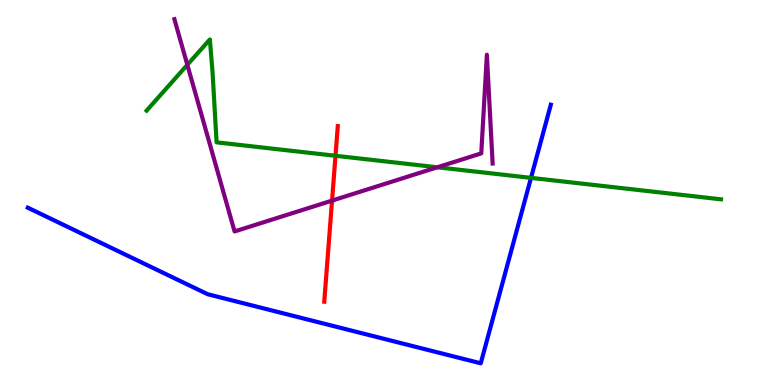[{'lines': ['blue', 'red'], 'intersections': []}, {'lines': ['green', 'red'], 'intersections': [{'x': 4.33, 'y': 5.95}]}, {'lines': ['purple', 'red'], 'intersections': [{'x': 4.28, 'y': 4.79}]}, {'lines': ['blue', 'green'], 'intersections': [{'x': 6.85, 'y': 5.38}]}, {'lines': ['blue', 'purple'], 'intersections': []}, {'lines': ['green', 'purple'], 'intersections': [{'x': 2.42, 'y': 8.32}, {'x': 5.64, 'y': 5.66}]}]